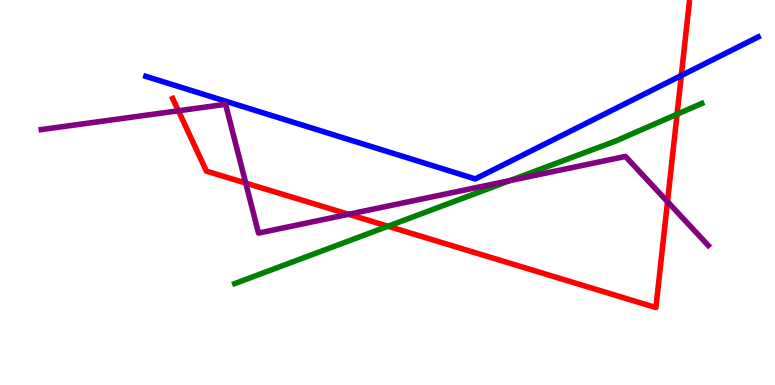[{'lines': ['blue', 'red'], 'intersections': [{'x': 8.79, 'y': 8.04}]}, {'lines': ['green', 'red'], 'intersections': [{'x': 5.01, 'y': 4.12}, {'x': 8.74, 'y': 7.03}]}, {'lines': ['purple', 'red'], 'intersections': [{'x': 2.3, 'y': 7.12}, {'x': 3.17, 'y': 5.24}, {'x': 4.5, 'y': 4.43}, {'x': 8.61, 'y': 4.76}]}, {'lines': ['blue', 'green'], 'intersections': []}, {'lines': ['blue', 'purple'], 'intersections': []}, {'lines': ['green', 'purple'], 'intersections': [{'x': 6.58, 'y': 5.31}]}]